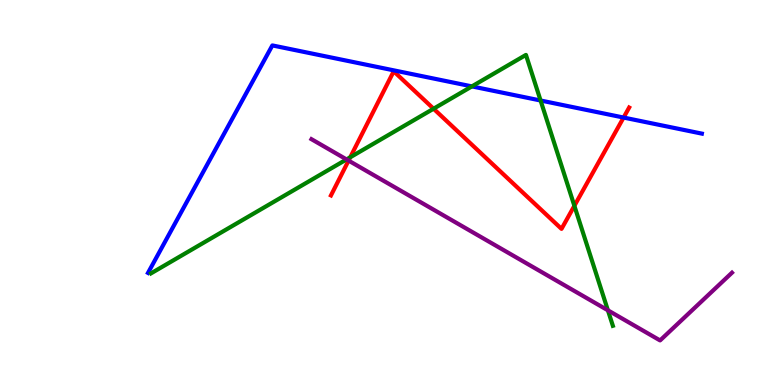[{'lines': ['blue', 'red'], 'intersections': [{'x': 8.05, 'y': 6.95}]}, {'lines': ['green', 'red'], 'intersections': [{'x': 4.52, 'y': 5.92}, {'x': 5.59, 'y': 7.18}, {'x': 7.41, 'y': 4.65}]}, {'lines': ['purple', 'red'], 'intersections': [{'x': 4.5, 'y': 5.83}]}, {'lines': ['blue', 'green'], 'intersections': [{'x': 6.09, 'y': 7.76}, {'x': 6.98, 'y': 7.39}]}, {'lines': ['blue', 'purple'], 'intersections': []}, {'lines': ['green', 'purple'], 'intersections': [{'x': 4.47, 'y': 5.86}, {'x': 7.84, 'y': 1.94}]}]